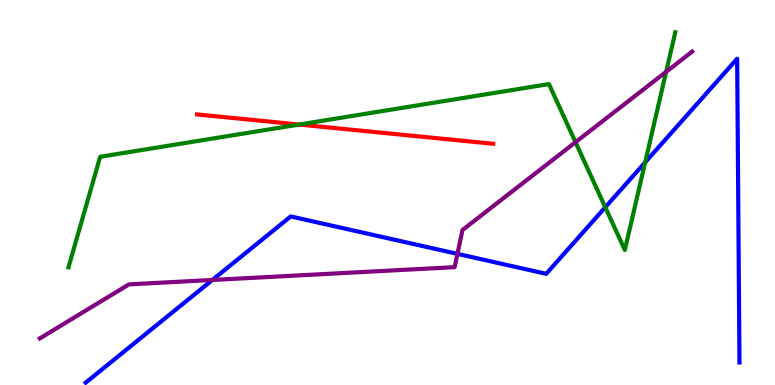[{'lines': ['blue', 'red'], 'intersections': []}, {'lines': ['green', 'red'], 'intersections': [{'x': 3.86, 'y': 6.77}]}, {'lines': ['purple', 'red'], 'intersections': []}, {'lines': ['blue', 'green'], 'intersections': [{'x': 7.81, 'y': 4.62}, {'x': 8.32, 'y': 5.78}]}, {'lines': ['blue', 'purple'], 'intersections': [{'x': 2.74, 'y': 2.73}, {'x': 5.9, 'y': 3.41}]}, {'lines': ['green', 'purple'], 'intersections': [{'x': 7.43, 'y': 6.31}, {'x': 8.6, 'y': 8.13}]}]